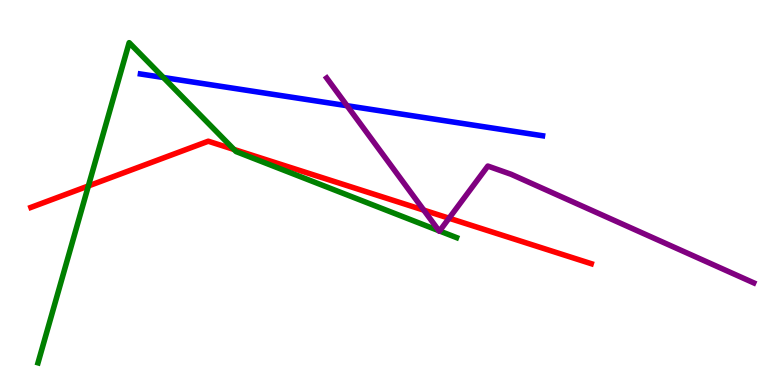[{'lines': ['blue', 'red'], 'intersections': []}, {'lines': ['green', 'red'], 'intersections': [{'x': 1.14, 'y': 5.17}, {'x': 3.02, 'y': 6.12}]}, {'lines': ['purple', 'red'], 'intersections': [{'x': 5.47, 'y': 4.54}, {'x': 5.79, 'y': 4.33}]}, {'lines': ['blue', 'green'], 'intersections': [{'x': 2.11, 'y': 7.99}]}, {'lines': ['blue', 'purple'], 'intersections': [{'x': 4.48, 'y': 7.25}]}, {'lines': ['green', 'purple'], 'intersections': [{'x': 5.66, 'y': 4.01}, {'x': 5.67, 'y': 4.0}]}]